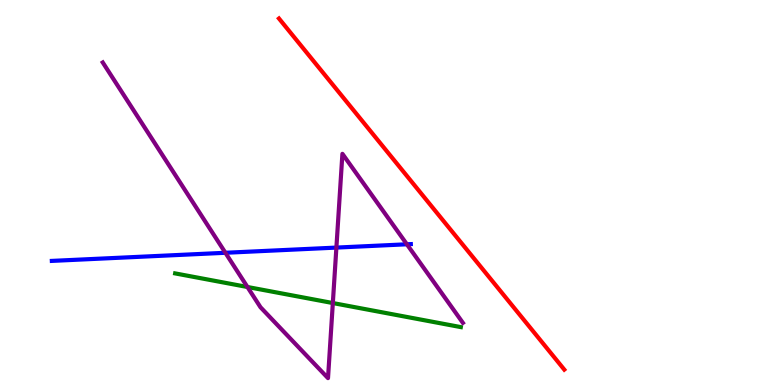[{'lines': ['blue', 'red'], 'intersections': []}, {'lines': ['green', 'red'], 'intersections': []}, {'lines': ['purple', 'red'], 'intersections': []}, {'lines': ['blue', 'green'], 'intersections': []}, {'lines': ['blue', 'purple'], 'intersections': [{'x': 2.91, 'y': 3.43}, {'x': 4.34, 'y': 3.57}, {'x': 5.25, 'y': 3.65}]}, {'lines': ['green', 'purple'], 'intersections': [{'x': 3.19, 'y': 2.55}, {'x': 4.29, 'y': 2.13}]}]